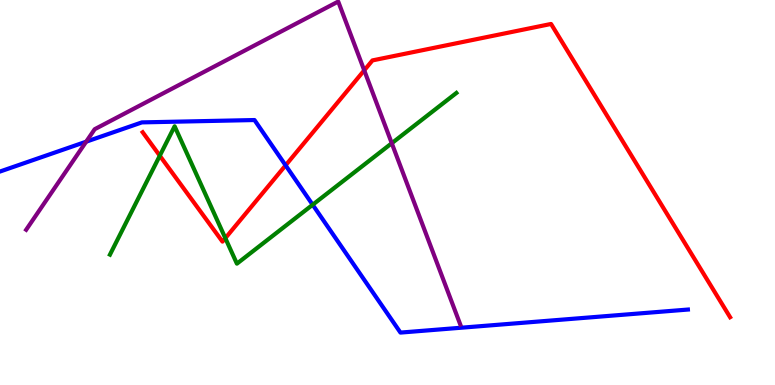[{'lines': ['blue', 'red'], 'intersections': [{'x': 3.69, 'y': 5.71}]}, {'lines': ['green', 'red'], 'intersections': [{'x': 2.06, 'y': 5.96}, {'x': 2.91, 'y': 3.81}]}, {'lines': ['purple', 'red'], 'intersections': [{'x': 4.7, 'y': 8.17}]}, {'lines': ['blue', 'green'], 'intersections': [{'x': 4.03, 'y': 4.68}]}, {'lines': ['blue', 'purple'], 'intersections': [{'x': 1.11, 'y': 6.32}]}, {'lines': ['green', 'purple'], 'intersections': [{'x': 5.06, 'y': 6.28}]}]